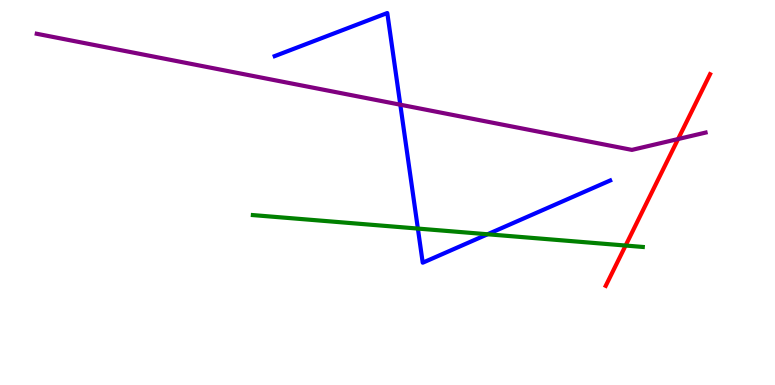[{'lines': ['blue', 'red'], 'intersections': []}, {'lines': ['green', 'red'], 'intersections': [{'x': 8.07, 'y': 3.62}]}, {'lines': ['purple', 'red'], 'intersections': [{'x': 8.75, 'y': 6.39}]}, {'lines': ['blue', 'green'], 'intersections': [{'x': 5.39, 'y': 4.06}, {'x': 6.29, 'y': 3.92}]}, {'lines': ['blue', 'purple'], 'intersections': [{'x': 5.17, 'y': 7.28}]}, {'lines': ['green', 'purple'], 'intersections': []}]